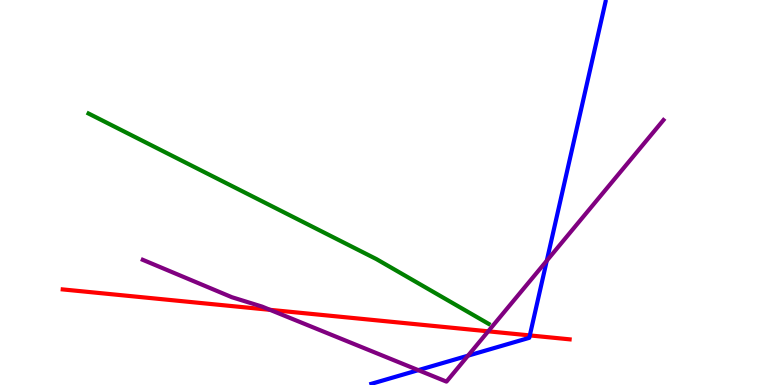[{'lines': ['blue', 'red'], 'intersections': [{'x': 6.84, 'y': 1.29}]}, {'lines': ['green', 'red'], 'intersections': []}, {'lines': ['purple', 'red'], 'intersections': [{'x': 3.48, 'y': 1.95}, {'x': 6.3, 'y': 1.39}]}, {'lines': ['blue', 'green'], 'intersections': []}, {'lines': ['blue', 'purple'], 'intersections': [{'x': 5.4, 'y': 0.386}, {'x': 6.04, 'y': 0.762}, {'x': 7.06, 'y': 3.23}]}, {'lines': ['green', 'purple'], 'intersections': []}]